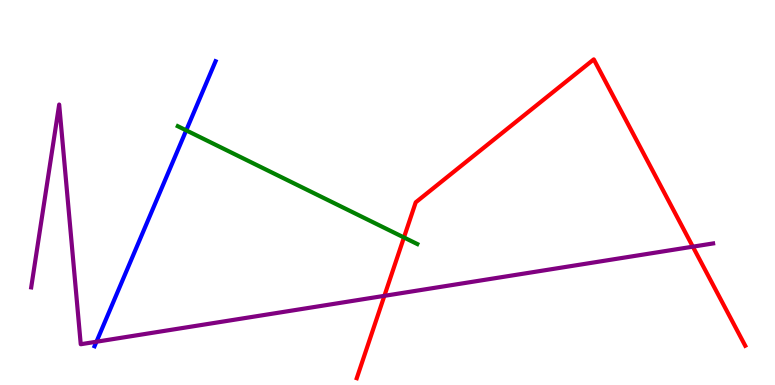[{'lines': ['blue', 'red'], 'intersections': []}, {'lines': ['green', 'red'], 'intersections': [{'x': 5.21, 'y': 3.83}]}, {'lines': ['purple', 'red'], 'intersections': [{'x': 4.96, 'y': 2.32}, {'x': 8.94, 'y': 3.59}]}, {'lines': ['blue', 'green'], 'intersections': [{'x': 2.4, 'y': 6.61}]}, {'lines': ['blue', 'purple'], 'intersections': [{'x': 1.24, 'y': 1.12}]}, {'lines': ['green', 'purple'], 'intersections': []}]